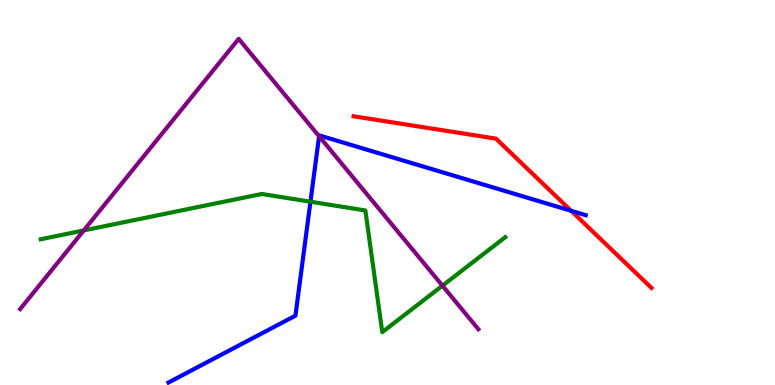[{'lines': ['blue', 'red'], 'intersections': [{'x': 7.37, 'y': 4.52}]}, {'lines': ['green', 'red'], 'intersections': []}, {'lines': ['purple', 'red'], 'intersections': []}, {'lines': ['blue', 'green'], 'intersections': [{'x': 4.01, 'y': 4.76}]}, {'lines': ['blue', 'purple'], 'intersections': [{'x': 4.12, 'y': 6.46}]}, {'lines': ['green', 'purple'], 'intersections': [{'x': 1.08, 'y': 4.01}, {'x': 5.71, 'y': 2.58}]}]